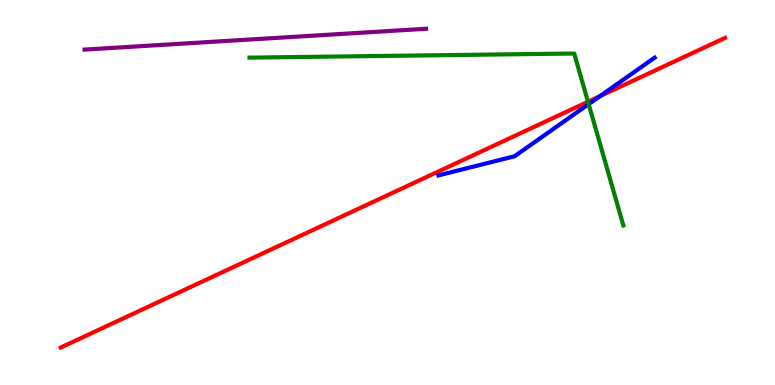[{'lines': ['blue', 'red'], 'intersections': [{'x': 7.74, 'y': 7.5}]}, {'lines': ['green', 'red'], 'intersections': [{'x': 7.59, 'y': 7.36}]}, {'lines': ['purple', 'red'], 'intersections': []}, {'lines': ['blue', 'green'], 'intersections': [{'x': 7.6, 'y': 7.3}]}, {'lines': ['blue', 'purple'], 'intersections': []}, {'lines': ['green', 'purple'], 'intersections': []}]